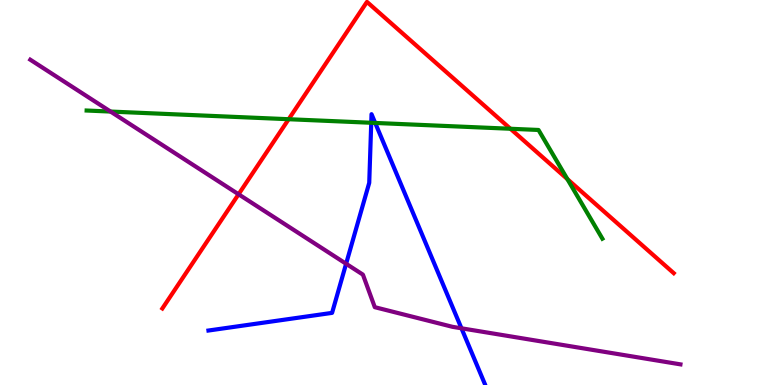[{'lines': ['blue', 'red'], 'intersections': []}, {'lines': ['green', 'red'], 'intersections': [{'x': 3.72, 'y': 6.9}, {'x': 6.59, 'y': 6.66}, {'x': 7.32, 'y': 5.35}]}, {'lines': ['purple', 'red'], 'intersections': [{'x': 3.08, 'y': 4.95}]}, {'lines': ['blue', 'green'], 'intersections': [{'x': 4.79, 'y': 6.81}, {'x': 4.84, 'y': 6.81}]}, {'lines': ['blue', 'purple'], 'intersections': [{'x': 4.47, 'y': 3.15}, {'x': 5.95, 'y': 1.47}]}, {'lines': ['green', 'purple'], 'intersections': [{'x': 1.43, 'y': 7.1}]}]